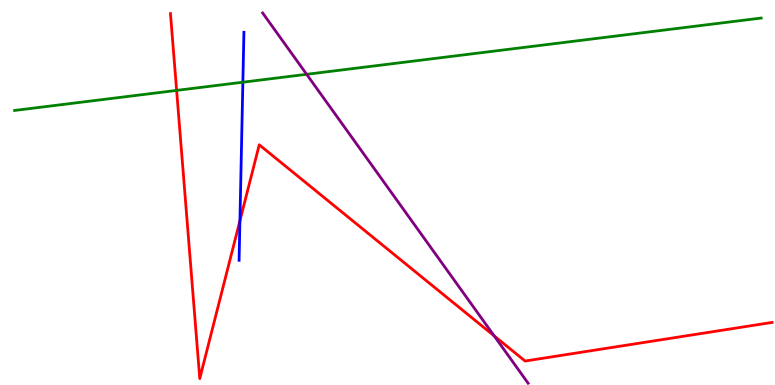[{'lines': ['blue', 'red'], 'intersections': [{'x': 3.1, 'y': 4.27}]}, {'lines': ['green', 'red'], 'intersections': [{'x': 2.28, 'y': 7.65}]}, {'lines': ['purple', 'red'], 'intersections': [{'x': 6.38, 'y': 1.28}]}, {'lines': ['blue', 'green'], 'intersections': [{'x': 3.13, 'y': 7.86}]}, {'lines': ['blue', 'purple'], 'intersections': []}, {'lines': ['green', 'purple'], 'intersections': [{'x': 3.96, 'y': 8.07}]}]